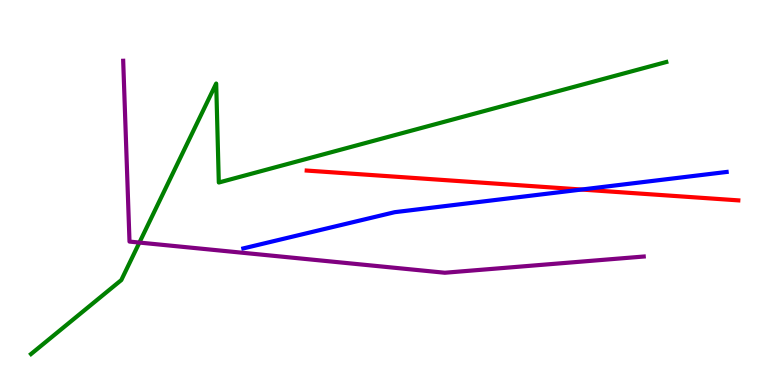[{'lines': ['blue', 'red'], 'intersections': [{'x': 7.5, 'y': 5.08}]}, {'lines': ['green', 'red'], 'intersections': []}, {'lines': ['purple', 'red'], 'intersections': []}, {'lines': ['blue', 'green'], 'intersections': []}, {'lines': ['blue', 'purple'], 'intersections': []}, {'lines': ['green', 'purple'], 'intersections': [{'x': 1.8, 'y': 3.7}]}]